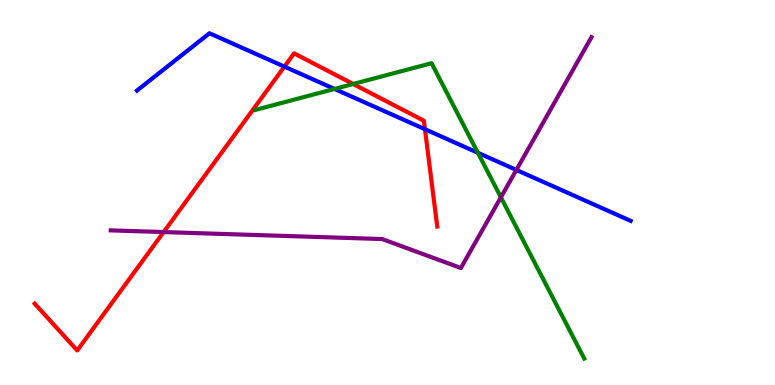[{'lines': ['blue', 'red'], 'intersections': [{'x': 3.67, 'y': 8.27}, {'x': 5.48, 'y': 6.64}]}, {'lines': ['green', 'red'], 'intersections': [{'x': 4.56, 'y': 7.82}]}, {'lines': ['purple', 'red'], 'intersections': [{'x': 2.11, 'y': 3.97}]}, {'lines': ['blue', 'green'], 'intersections': [{'x': 4.32, 'y': 7.69}, {'x': 6.17, 'y': 6.03}]}, {'lines': ['blue', 'purple'], 'intersections': [{'x': 6.66, 'y': 5.59}]}, {'lines': ['green', 'purple'], 'intersections': [{'x': 6.46, 'y': 4.88}]}]